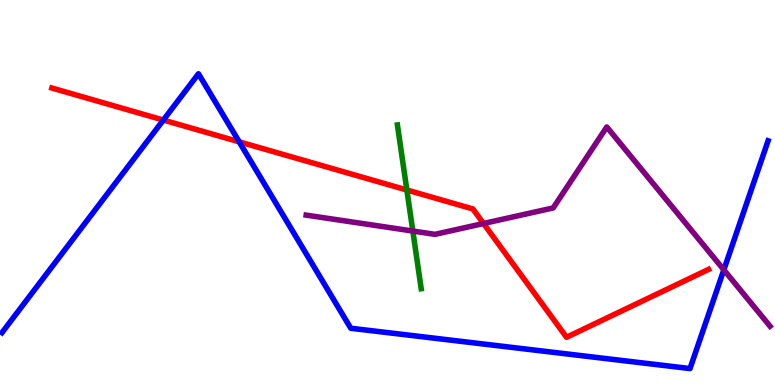[{'lines': ['blue', 'red'], 'intersections': [{'x': 2.11, 'y': 6.88}, {'x': 3.09, 'y': 6.32}]}, {'lines': ['green', 'red'], 'intersections': [{'x': 5.25, 'y': 5.07}]}, {'lines': ['purple', 'red'], 'intersections': [{'x': 6.24, 'y': 4.19}]}, {'lines': ['blue', 'green'], 'intersections': []}, {'lines': ['blue', 'purple'], 'intersections': [{'x': 9.34, 'y': 2.99}]}, {'lines': ['green', 'purple'], 'intersections': [{'x': 5.33, 'y': 4.0}]}]